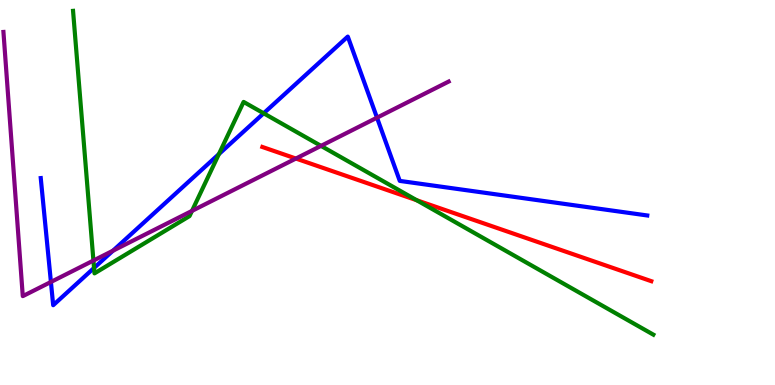[{'lines': ['blue', 'red'], 'intersections': []}, {'lines': ['green', 'red'], 'intersections': [{'x': 5.38, 'y': 4.8}]}, {'lines': ['purple', 'red'], 'intersections': [{'x': 3.82, 'y': 5.88}]}, {'lines': ['blue', 'green'], 'intersections': [{'x': 1.21, 'y': 3.04}, {'x': 2.82, 'y': 6.0}, {'x': 3.4, 'y': 7.06}]}, {'lines': ['blue', 'purple'], 'intersections': [{'x': 0.657, 'y': 2.68}, {'x': 1.46, 'y': 3.49}, {'x': 4.86, 'y': 6.94}]}, {'lines': ['green', 'purple'], 'intersections': [{'x': 1.21, 'y': 3.23}, {'x': 2.48, 'y': 4.52}, {'x': 4.14, 'y': 6.21}]}]